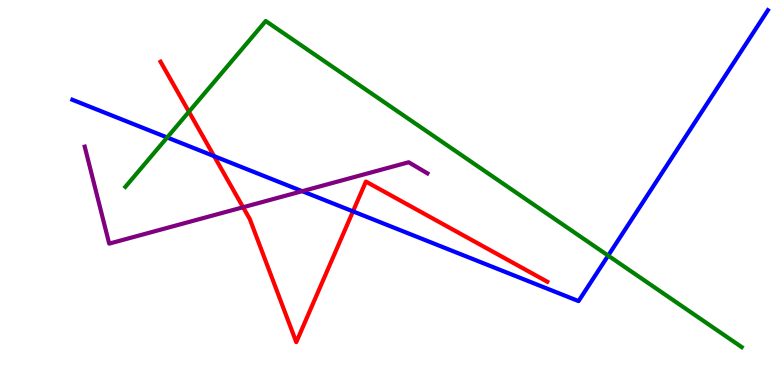[{'lines': ['blue', 'red'], 'intersections': [{'x': 2.76, 'y': 5.94}, {'x': 4.55, 'y': 4.51}]}, {'lines': ['green', 'red'], 'intersections': [{'x': 2.44, 'y': 7.1}]}, {'lines': ['purple', 'red'], 'intersections': [{'x': 3.14, 'y': 4.62}]}, {'lines': ['blue', 'green'], 'intersections': [{'x': 2.16, 'y': 6.43}, {'x': 7.85, 'y': 3.36}]}, {'lines': ['blue', 'purple'], 'intersections': [{'x': 3.9, 'y': 5.03}]}, {'lines': ['green', 'purple'], 'intersections': []}]